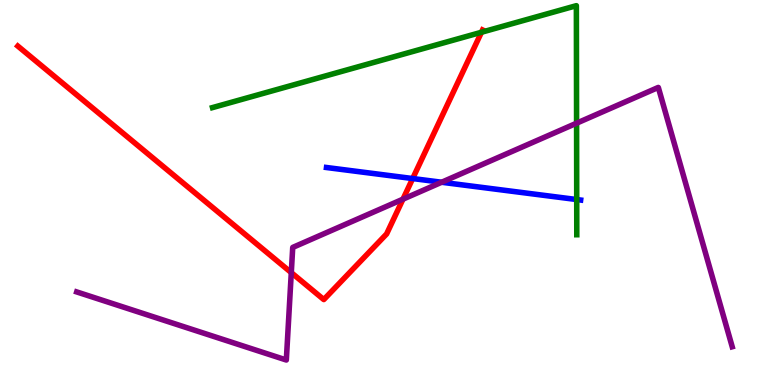[{'lines': ['blue', 'red'], 'intersections': [{'x': 5.32, 'y': 5.36}]}, {'lines': ['green', 'red'], 'intersections': [{'x': 6.21, 'y': 9.16}]}, {'lines': ['purple', 'red'], 'intersections': [{'x': 3.76, 'y': 2.92}, {'x': 5.2, 'y': 4.83}]}, {'lines': ['blue', 'green'], 'intersections': [{'x': 7.44, 'y': 4.82}]}, {'lines': ['blue', 'purple'], 'intersections': [{'x': 5.7, 'y': 5.27}]}, {'lines': ['green', 'purple'], 'intersections': [{'x': 7.44, 'y': 6.8}]}]